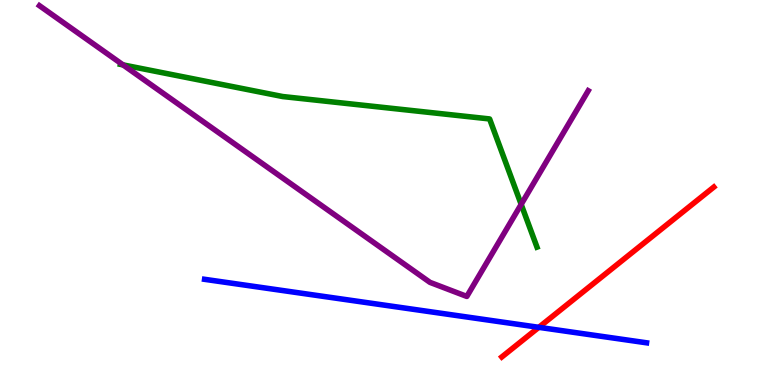[{'lines': ['blue', 'red'], 'intersections': [{'x': 6.95, 'y': 1.5}]}, {'lines': ['green', 'red'], 'intersections': []}, {'lines': ['purple', 'red'], 'intersections': []}, {'lines': ['blue', 'green'], 'intersections': []}, {'lines': ['blue', 'purple'], 'intersections': []}, {'lines': ['green', 'purple'], 'intersections': [{'x': 1.59, 'y': 8.31}, {'x': 6.72, 'y': 4.69}]}]